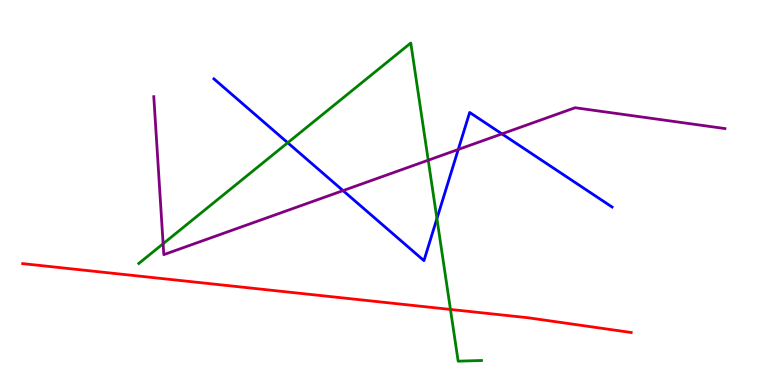[{'lines': ['blue', 'red'], 'intersections': []}, {'lines': ['green', 'red'], 'intersections': [{'x': 5.81, 'y': 1.96}]}, {'lines': ['purple', 'red'], 'intersections': []}, {'lines': ['blue', 'green'], 'intersections': [{'x': 3.71, 'y': 6.29}, {'x': 5.64, 'y': 4.32}]}, {'lines': ['blue', 'purple'], 'intersections': [{'x': 4.43, 'y': 5.05}, {'x': 5.91, 'y': 6.12}, {'x': 6.48, 'y': 6.52}]}, {'lines': ['green', 'purple'], 'intersections': [{'x': 2.1, 'y': 3.67}, {'x': 5.53, 'y': 5.84}]}]